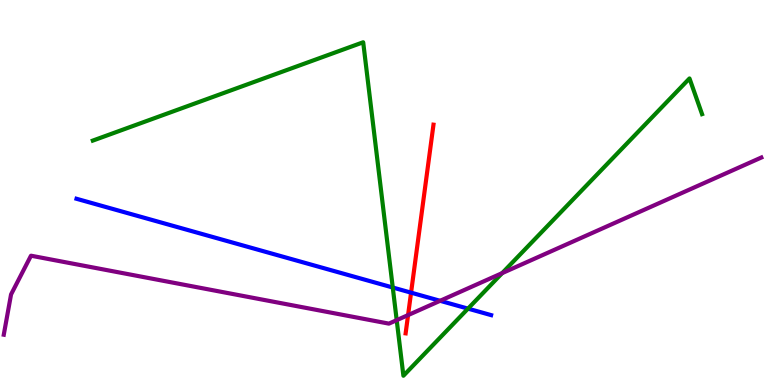[{'lines': ['blue', 'red'], 'intersections': [{'x': 5.3, 'y': 2.4}]}, {'lines': ['green', 'red'], 'intersections': []}, {'lines': ['purple', 'red'], 'intersections': [{'x': 5.27, 'y': 1.82}]}, {'lines': ['blue', 'green'], 'intersections': [{'x': 5.07, 'y': 2.53}, {'x': 6.04, 'y': 1.98}]}, {'lines': ['blue', 'purple'], 'intersections': [{'x': 5.68, 'y': 2.19}]}, {'lines': ['green', 'purple'], 'intersections': [{'x': 5.12, 'y': 1.68}, {'x': 6.48, 'y': 2.91}]}]